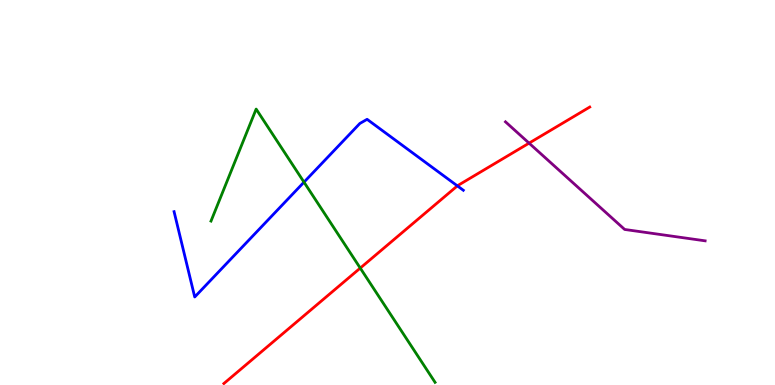[{'lines': ['blue', 'red'], 'intersections': [{'x': 5.9, 'y': 5.17}]}, {'lines': ['green', 'red'], 'intersections': [{'x': 4.65, 'y': 3.04}]}, {'lines': ['purple', 'red'], 'intersections': [{'x': 6.83, 'y': 6.28}]}, {'lines': ['blue', 'green'], 'intersections': [{'x': 3.92, 'y': 5.27}]}, {'lines': ['blue', 'purple'], 'intersections': []}, {'lines': ['green', 'purple'], 'intersections': []}]